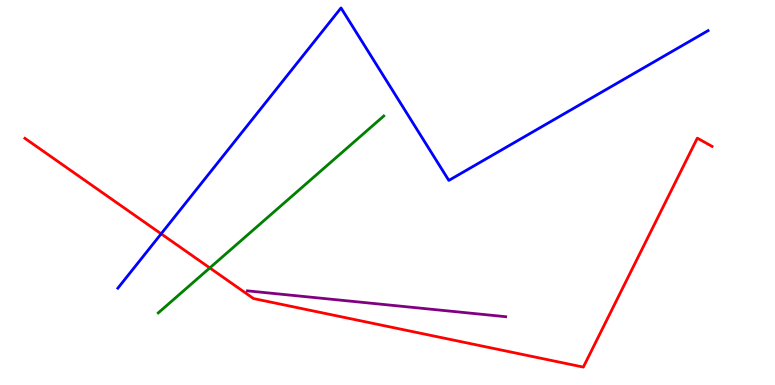[{'lines': ['blue', 'red'], 'intersections': [{'x': 2.08, 'y': 3.93}]}, {'lines': ['green', 'red'], 'intersections': [{'x': 2.71, 'y': 3.04}]}, {'lines': ['purple', 'red'], 'intersections': []}, {'lines': ['blue', 'green'], 'intersections': []}, {'lines': ['blue', 'purple'], 'intersections': []}, {'lines': ['green', 'purple'], 'intersections': []}]